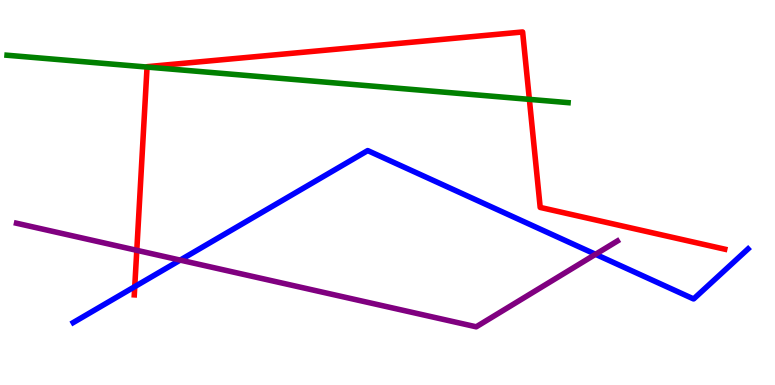[{'lines': ['blue', 'red'], 'intersections': [{'x': 1.74, 'y': 2.55}]}, {'lines': ['green', 'red'], 'intersections': [{'x': 1.9, 'y': 8.26}, {'x': 6.83, 'y': 7.42}]}, {'lines': ['purple', 'red'], 'intersections': [{'x': 1.77, 'y': 3.5}]}, {'lines': ['blue', 'green'], 'intersections': []}, {'lines': ['blue', 'purple'], 'intersections': [{'x': 2.33, 'y': 3.24}, {'x': 7.68, 'y': 3.39}]}, {'lines': ['green', 'purple'], 'intersections': []}]